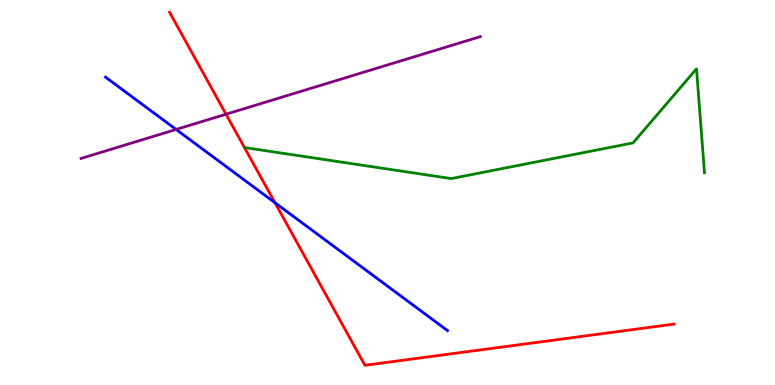[{'lines': ['blue', 'red'], 'intersections': [{'x': 3.55, 'y': 4.73}]}, {'lines': ['green', 'red'], 'intersections': []}, {'lines': ['purple', 'red'], 'intersections': [{'x': 2.92, 'y': 7.03}]}, {'lines': ['blue', 'green'], 'intersections': []}, {'lines': ['blue', 'purple'], 'intersections': [{'x': 2.27, 'y': 6.64}]}, {'lines': ['green', 'purple'], 'intersections': []}]